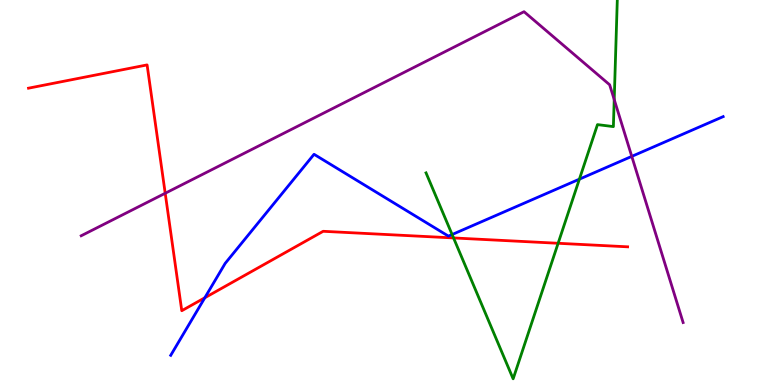[{'lines': ['blue', 'red'], 'intersections': [{'x': 2.64, 'y': 2.27}]}, {'lines': ['green', 'red'], 'intersections': [{'x': 5.85, 'y': 3.82}, {'x': 7.2, 'y': 3.68}]}, {'lines': ['purple', 'red'], 'intersections': [{'x': 2.13, 'y': 4.98}]}, {'lines': ['blue', 'green'], 'intersections': [{'x': 5.83, 'y': 3.91}, {'x': 7.48, 'y': 5.35}]}, {'lines': ['blue', 'purple'], 'intersections': [{'x': 8.15, 'y': 5.94}]}, {'lines': ['green', 'purple'], 'intersections': [{'x': 7.93, 'y': 7.41}]}]